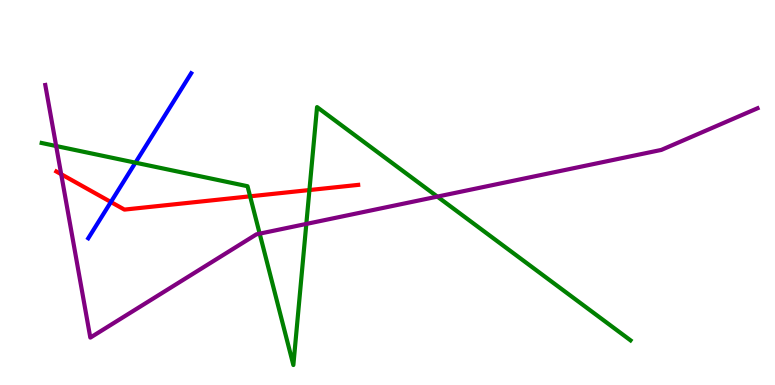[{'lines': ['blue', 'red'], 'intersections': [{'x': 1.43, 'y': 4.75}]}, {'lines': ['green', 'red'], 'intersections': [{'x': 3.23, 'y': 4.9}, {'x': 3.99, 'y': 5.06}]}, {'lines': ['purple', 'red'], 'intersections': [{'x': 0.79, 'y': 5.48}]}, {'lines': ['blue', 'green'], 'intersections': [{'x': 1.75, 'y': 5.77}]}, {'lines': ['blue', 'purple'], 'intersections': []}, {'lines': ['green', 'purple'], 'intersections': [{'x': 0.725, 'y': 6.21}, {'x': 3.35, 'y': 3.93}, {'x': 3.95, 'y': 4.18}, {'x': 5.64, 'y': 4.89}]}]